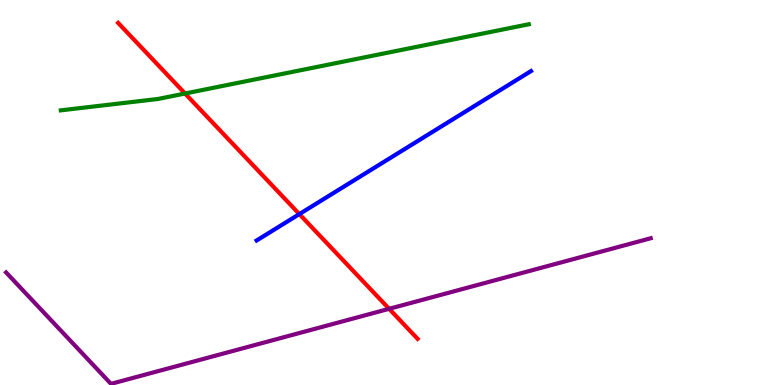[{'lines': ['blue', 'red'], 'intersections': [{'x': 3.86, 'y': 4.44}]}, {'lines': ['green', 'red'], 'intersections': [{'x': 2.39, 'y': 7.57}]}, {'lines': ['purple', 'red'], 'intersections': [{'x': 5.02, 'y': 1.98}]}, {'lines': ['blue', 'green'], 'intersections': []}, {'lines': ['blue', 'purple'], 'intersections': []}, {'lines': ['green', 'purple'], 'intersections': []}]